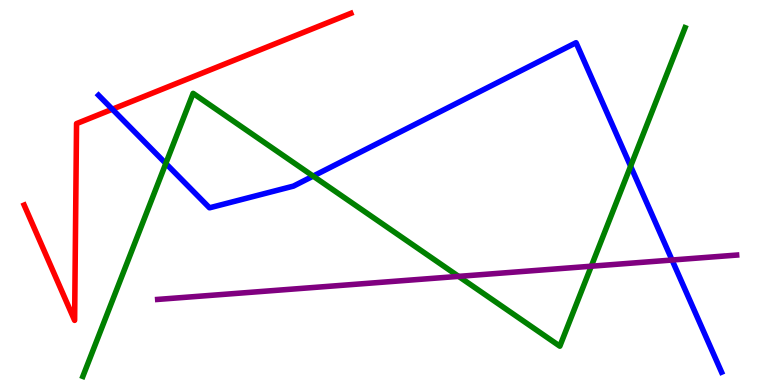[{'lines': ['blue', 'red'], 'intersections': [{'x': 1.45, 'y': 7.16}]}, {'lines': ['green', 'red'], 'intersections': []}, {'lines': ['purple', 'red'], 'intersections': []}, {'lines': ['blue', 'green'], 'intersections': [{'x': 2.14, 'y': 5.75}, {'x': 4.04, 'y': 5.43}, {'x': 8.14, 'y': 5.68}]}, {'lines': ['blue', 'purple'], 'intersections': [{'x': 8.67, 'y': 3.25}]}, {'lines': ['green', 'purple'], 'intersections': [{'x': 5.92, 'y': 2.82}, {'x': 7.63, 'y': 3.09}]}]